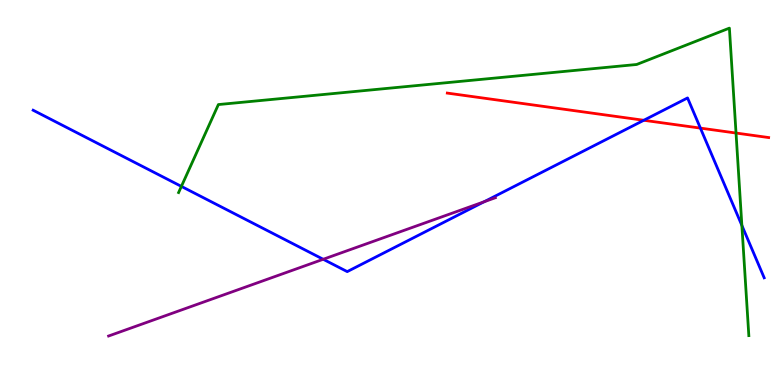[{'lines': ['blue', 'red'], 'intersections': [{'x': 8.31, 'y': 6.88}, {'x': 9.04, 'y': 6.67}]}, {'lines': ['green', 'red'], 'intersections': [{'x': 9.5, 'y': 6.54}]}, {'lines': ['purple', 'red'], 'intersections': []}, {'lines': ['blue', 'green'], 'intersections': [{'x': 2.34, 'y': 5.16}, {'x': 9.57, 'y': 4.14}]}, {'lines': ['blue', 'purple'], 'intersections': [{'x': 4.17, 'y': 3.27}, {'x': 6.25, 'y': 4.76}]}, {'lines': ['green', 'purple'], 'intersections': []}]